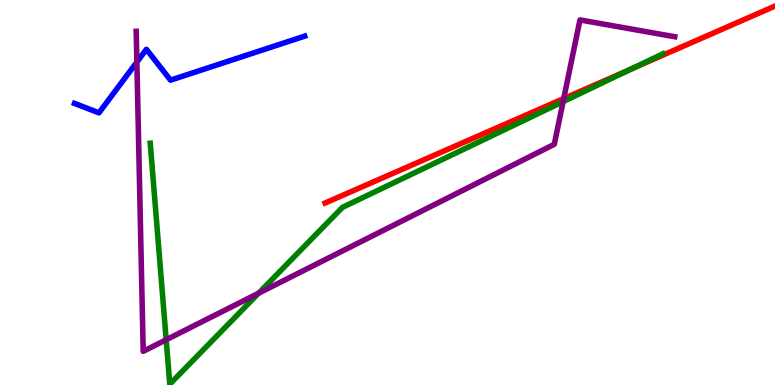[{'lines': ['blue', 'red'], 'intersections': []}, {'lines': ['green', 'red'], 'intersections': [{'x': 8.14, 'y': 8.2}]}, {'lines': ['purple', 'red'], 'intersections': [{'x': 7.27, 'y': 7.44}]}, {'lines': ['blue', 'green'], 'intersections': []}, {'lines': ['blue', 'purple'], 'intersections': [{'x': 1.77, 'y': 8.39}]}, {'lines': ['green', 'purple'], 'intersections': [{'x': 2.14, 'y': 1.18}, {'x': 3.34, 'y': 2.38}, {'x': 7.27, 'y': 7.36}]}]